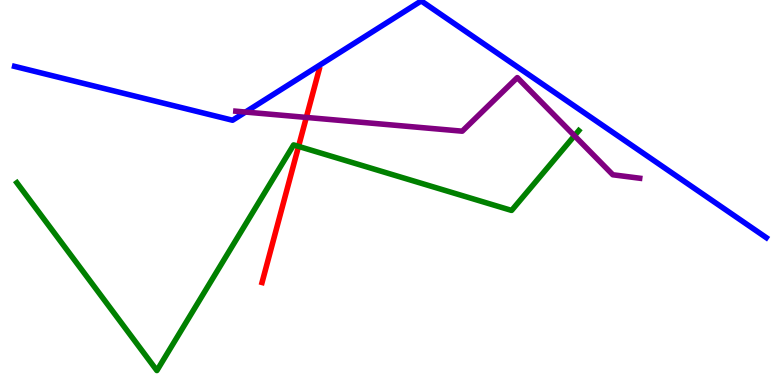[{'lines': ['blue', 'red'], 'intersections': []}, {'lines': ['green', 'red'], 'intersections': [{'x': 3.85, 'y': 6.2}]}, {'lines': ['purple', 'red'], 'intersections': [{'x': 3.95, 'y': 6.95}]}, {'lines': ['blue', 'green'], 'intersections': []}, {'lines': ['blue', 'purple'], 'intersections': [{'x': 3.17, 'y': 7.09}]}, {'lines': ['green', 'purple'], 'intersections': [{'x': 7.41, 'y': 6.47}]}]